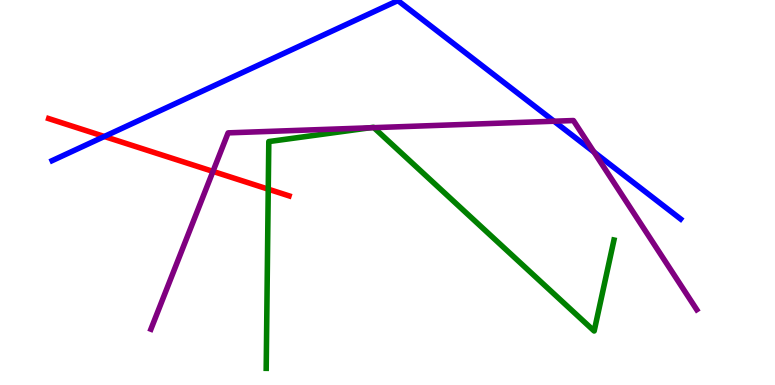[{'lines': ['blue', 'red'], 'intersections': [{'x': 1.35, 'y': 6.46}]}, {'lines': ['green', 'red'], 'intersections': [{'x': 3.46, 'y': 5.09}]}, {'lines': ['purple', 'red'], 'intersections': [{'x': 2.75, 'y': 5.55}]}, {'lines': ['blue', 'green'], 'intersections': []}, {'lines': ['blue', 'purple'], 'intersections': [{'x': 7.15, 'y': 6.85}, {'x': 7.66, 'y': 6.05}]}, {'lines': ['green', 'purple'], 'intersections': [{'x': 4.77, 'y': 6.68}, {'x': 4.82, 'y': 6.68}]}]